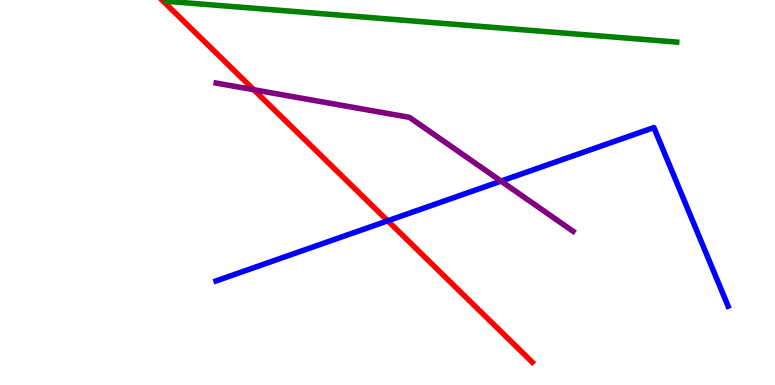[{'lines': ['blue', 'red'], 'intersections': [{'x': 5.0, 'y': 4.27}]}, {'lines': ['green', 'red'], 'intersections': []}, {'lines': ['purple', 'red'], 'intersections': [{'x': 3.27, 'y': 7.67}]}, {'lines': ['blue', 'green'], 'intersections': []}, {'lines': ['blue', 'purple'], 'intersections': [{'x': 6.46, 'y': 5.3}]}, {'lines': ['green', 'purple'], 'intersections': []}]